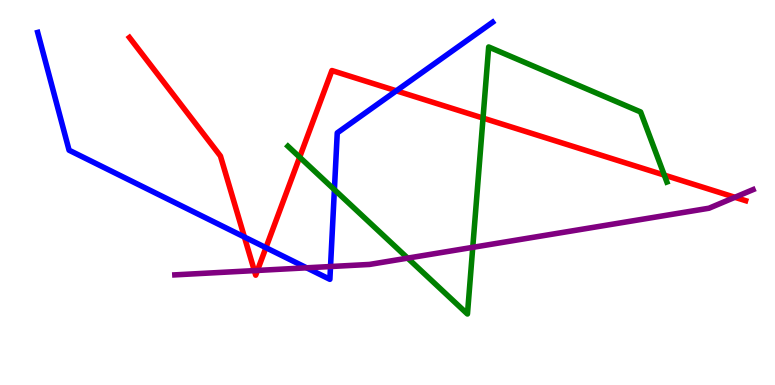[{'lines': ['blue', 'red'], 'intersections': [{'x': 3.15, 'y': 3.84}, {'x': 3.43, 'y': 3.57}, {'x': 5.11, 'y': 7.64}]}, {'lines': ['green', 'red'], 'intersections': [{'x': 3.87, 'y': 5.92}, {'x': 6.23, 'y': 6.93}, {'x': 8.57, 'y': 5.45}]}, {'lines': ['purple', 'red'], 'intersections': [{'x': 3.28, 'y': 2.97}, {'x': 3.32, 'y': 2.98}, {'x': 9.48, 'y': 4.88}]}, {'lines': ['blue', 'green'], 'intersections': [{'x': 4.31, 'y': 5.07}]}, {'lines': ['blue', 'purple'], 'intersections': [{'x': 3.96, 'y': 3.04}, {'x': 4.26, 'y': 3.08}]}, {'lines': ['green', 'purple'], 'intersections': [{'x': 5.26, 'y': 3.3}, {'x': 6.1, 'y': 3.58}]}]